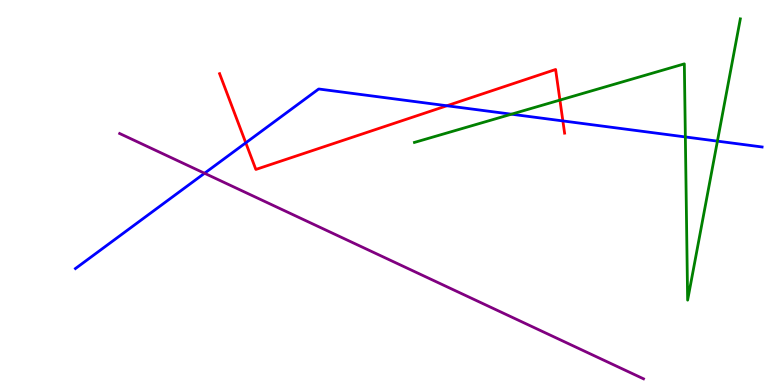[{'lines': ['blue', 'red'], 'intersections': [{'x': 3.17, 'y': 6.29}, {'x': 5.77, 'y': 7.25}, {'x': 7.26, 'y': 6.86}]}, {'lines': ['green', 'red'], 'intersections': [{'x': 7.22, 'y': 7.4}]}, {'lines': ['purple', 'red'], 'intersections': []}, {'lines': ['blue', 'green'], 'intersections': [{'x': 6.6, 'y': 7.03}, {'x': 8.84, 'y': 6.44}, {'x': 9.26, 'y': 6.33}]}, {'lines': ['blue', 'purple'], 'intersections': [{'x': 2.64, 'y': 5.5}]}, {'lines': ['green', 'purple'], 'intersections': []}]